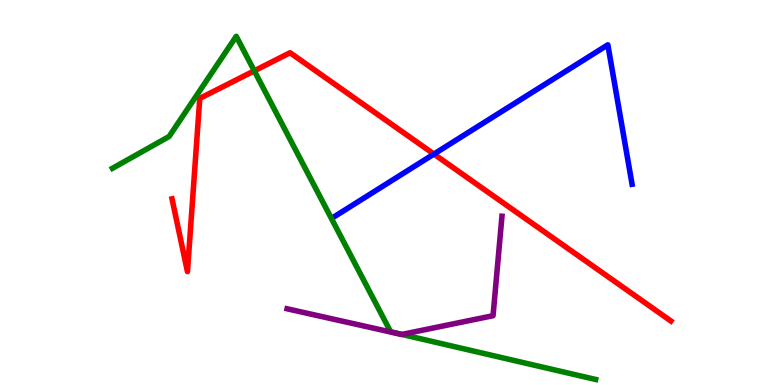[{'lines': ['blue', 'red'], 'intersections': [{'x': 5.6, 'y': 6.0}]}, {'lines': ['green', 'red'], 'intersections': [{'x': 3.28, 'y': 8.16}]}, {'lines': ['purple', 'red'], 'intersections': []}, {'lines': ['blue', 'green'], 'intersections': []}, {'lines': ['blue', 'purple'], 'intersections': []}, {'lines': ['green', 'purple'], 'intersections': [{'x': 5.19, 'y': 1.31}]}]